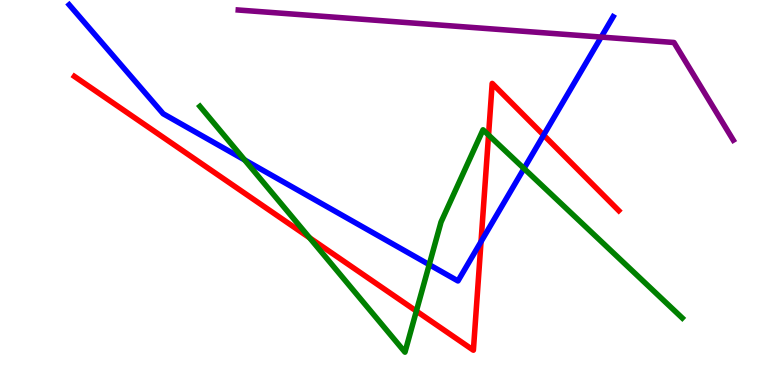[{'lines': ['blue', 'red'], 'intersections': [{'x': 6.21, 'y': 3.72}, {'x': 7.01, 'y': 6.49}]}, {'lines': ['green', 'red'], 'intersections': [{'x': 3.99, 'y': 3.82}, {'x': 5.37, 'y': 1.92}, {'x': 6.3, 'y': 6.49}]}, {'lines': ['purple', 'red'], 'intersections': []}, {'lines': ['blue', 'green'], 'intersections': [{'x': 3.16, 'y': 5.85}, {'x': 5.54, 'y': 3.13}, {'x': 6.76, 'y': 5.62}]}, {'lines': ['blue', 'purple'], 'intersections': [{'x': 7.76, 'y': 9.04}]}, {'lines': ['green', 'purple'], 'intersections': []}]